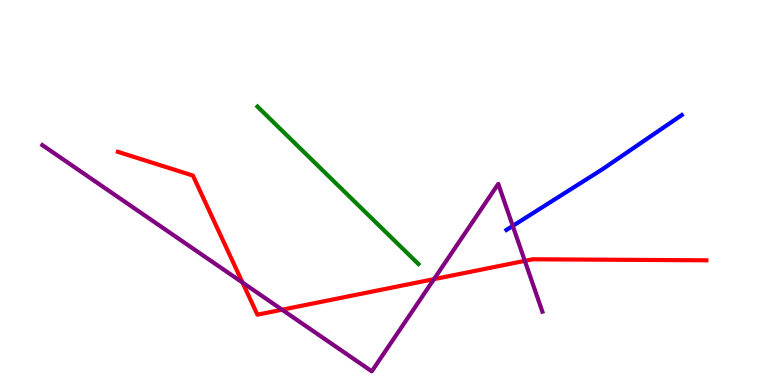[{'lines': ['blue', 'red'], 'intersections': []}, {'lines': ['green', 'red'], 'intersections': []}, {'lines': ['purple', 'red'], 'intersections': [{'x': 3.13, 'y': 2.66}, {'x': 3.64, 'y': 1.96}, {'x': 5.6, 'y': 2.75}, {'x': 6.77, 'y': 3.22}]}, {'lines': ['blue', 'green'], 'intersections': []}, {'lines': ['blue', 'purple'], 'intersections': [{'x': 6.62, 'y': 4.13}]}, {'lines': ['green', 'purple'], 'intersections': []}]